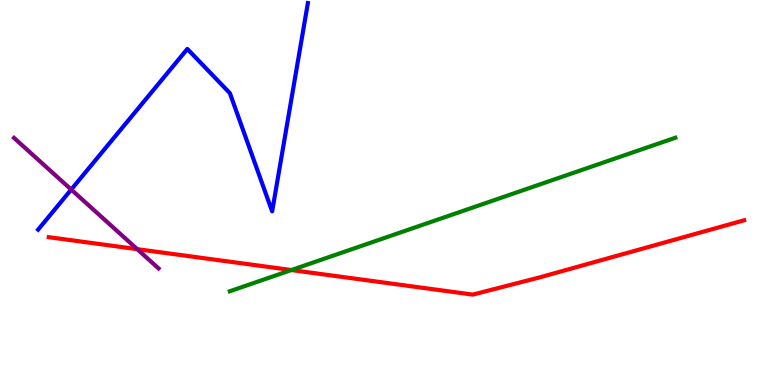[{'lines': ['blue', 'red'], 'intersections': []}, {'lines': ['green', 'red'], 'intersections': [{'x': 3.76, 'y': 2.99}]}, {'lines': ['purple', 'red'], 'intersections': [{'x': 1.77, 'y': 3.53}]}, {'lines': ['blue', 'green'], 'intersections': []}, {'lines': ['blue', 'purple'], 'intersections': [{'x': 0.919, 'y': 5.08}]}, {'lines': ['green', 'purple'], 'intersections': []}]